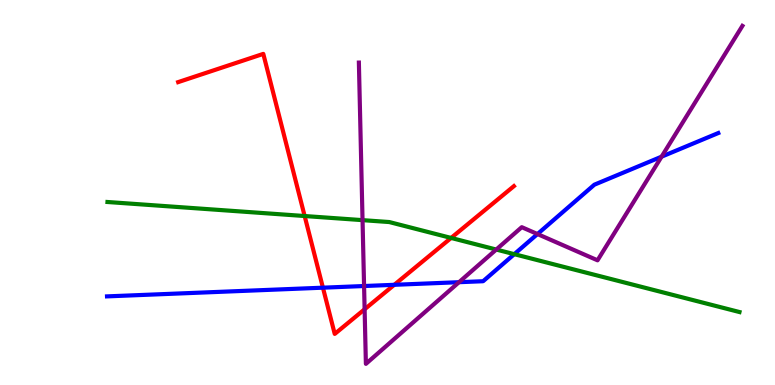[{'lines': ['blue', 'red'], 'intersections': [{'x': 4.17, 'y': 2.53}, {'x': 5.09, 'y': 2.6}]}, {'lines': ['green', 'red'], 'intersections': [{'x': 3.93, 'y': 4.39}, {'x': 5.82, 'y': 3.82}]}, {'lines': ['purple', 'red'], 'intersections': [{'x': 4.7, 'y': 1.97}]}, {'lines': ['blue', 'green'], 'intersections': [{'x': 6.64, 'y': 3.4}]}, {'lines': ['blue', 'purple'], 'intersections': [{'x': 4.7, 'y': 2.57}, {'x': 5.92, 'y': 2.67}, {'x': 6.94, 'y': 3.92}, {'x': 8.54, 'y': 5.93}]}, {'lines': ['green', 'purple'], 'intersections': [{'x': 4.68, 'y': 4.28}, {'x': 6.4, 'y': 3.52}]}]